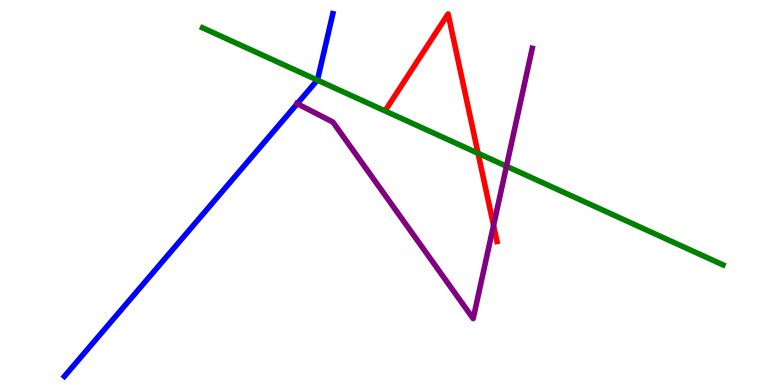[{'lines': ['blue', 'red'], 'intersections': []}, {'lines': ['green', 'red'], 'intersections': [{'x': 6.17, 'y': 6.02}]}, {'lines': ['purple', 'red'], 'intersections': [{'x': 6.37, 'y': 4.15}]}, {'lines': ['blue', 'green'], 'intersections': [{'x': 4.1, 'y': 7.92}]}, {'lines': ['blue', 'purple'], 'intersections': [{'x': 3.84, 'y': 7.31}]}, {'lines': ['green', 'purple'], 'intersections': [{'x': 6.54, 'y': 5.68}]}]